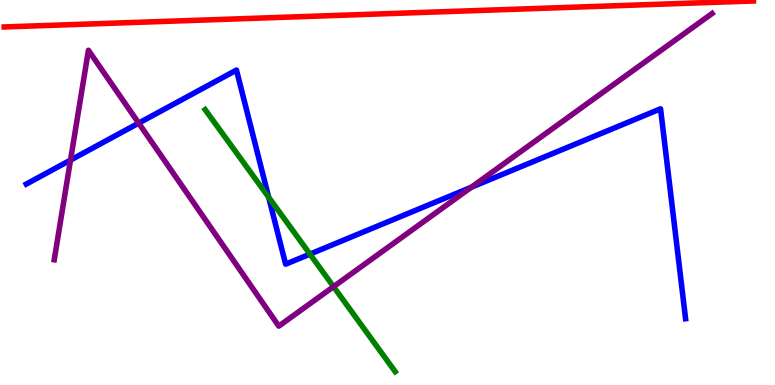[{'lines': ['blue', 'red'], 'intersections': []}, {'lines': ['green', 'red'], 'intersections': []}, {'lines': ['purple', 'red'], 'intersections': []}, {'lines': ['blue', 'green'], 'intersections': [{'x': 3.47, 'y': 4.88}, {'x': 4.0, 'y': 3.4}]}, {'lines': ['blue', 'purple'], 'intersections': [{'x': 0.91, 'y': 5.84}, {'x': 1.79, 'y': 6.8}, {'x': 6.08, 'y': 5.14}]}, {'lines': ['green', 'purple'], 'intersections': [{'x': 4.3, 'y': 2.55}]}]